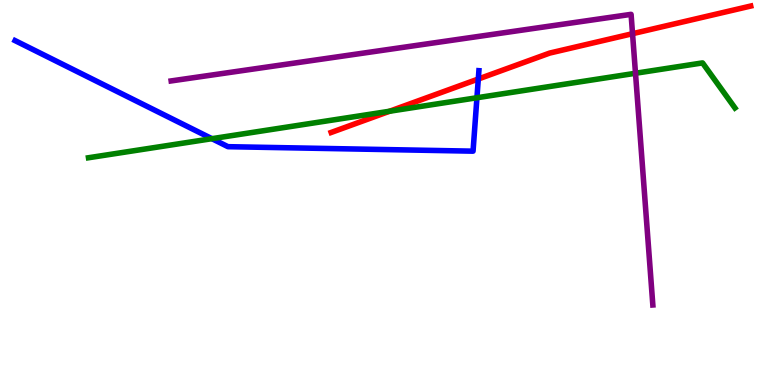[{'lines': ['blue', 'red'], 'intersections': [{'x': 6.17, 'y': 7.95}]}, {'lines': ['green', 'red'], 'intersections': [{'x': 5.03, 'y': 7.11}]}, {'lines': ['purple', 'red'], 'intersections': [{'x': 8.16, 'y': 9.12}]}, {'lines': ['blue', 'green'], 'intersections': [{'x': 2.73, 'y': 6.4}, {'x': 6.15, 'y': 7.46}]}, {'lines': ['blue', 'purple'], 'intersections': []}, {'lines': ['green', 'purple'], 'intersections': [{'x': 8.2, 'y': 8.1}]}]